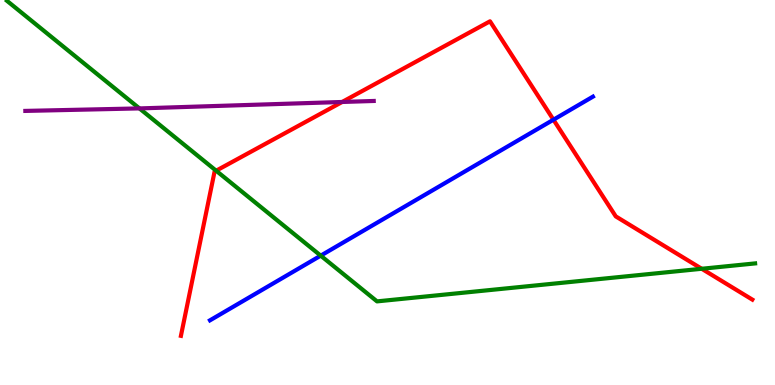[{'lines': ['blue', 'red'], 'intersections': [{'x': 7.14, 'y': 6.89}]}, {'lines': ['green', 'red'], 'intersections': [{'x': 2.79, 'y': 5.57}, {'x': 9.05, 'y': 3.02}]}, {'lines': ['purple', 'red'], 'intersections': [{'x': 4.41, 'y': 7.35}]}, {'lines': ['blue', 'green'], 'intersections': [{'x': 4.14, 'y': 3.36}]}, {'lines': ['blue', 'purple'], 'intersections': []}, {'lines': ['green', 'purple'], 'intersections': [{'x': 1.8, 'y': 7.18}]}]